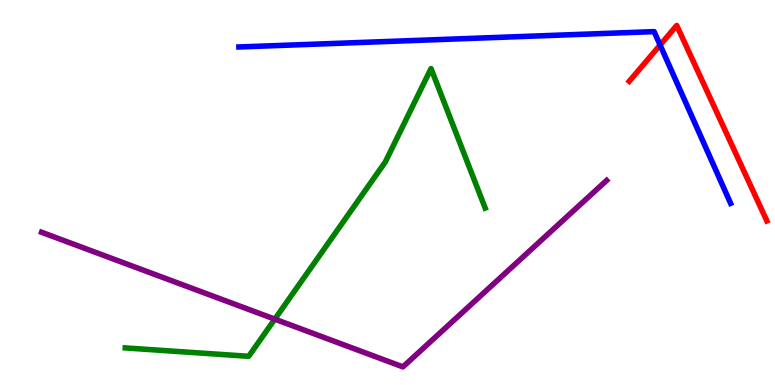[{'lines': ['blue', 'red'], 'intersections': [{'x': 8.52, 'y': 8.83}]}, {'lines': ['green', 'red'], 'intersections': []}, {'lines': ['purple', 'red'], 'intersections': []}, {'lines': ['blue', 'green'], 'intersections': []}, {'lines': ['blue', 'purple'], 'intersections': []}, {'lines': ['green', 'purple'], 'intersections': [{'x': 3.55, 'y': 1.71}]}]